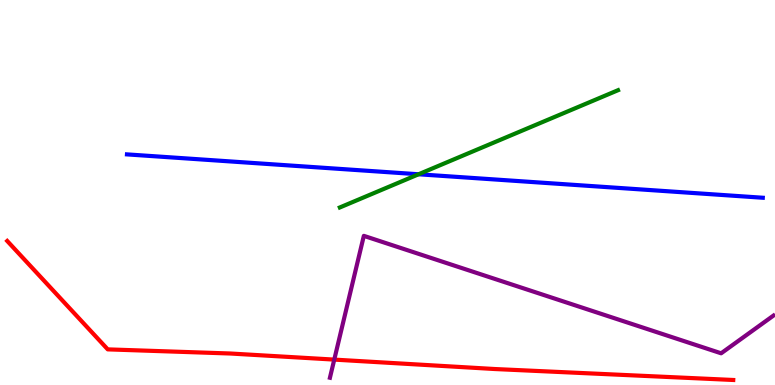[{'lines': ['blue', 'red'], 'intersections': []}, {'lines': ['green', 'red'], 'intersections': []}, {'lines': ['purple', 'red'], 'intersections': [{'x': 4.31, 'y': 0.66}]}, {'lines': ['blue', 'green'], 'intersections': [{'x': 5.4, 'y': 5.47}]}, {'lines': ['blue', 'purple'], 'intersections': []}, {'lines': ['green', 'purple'], 'intersections': []}]